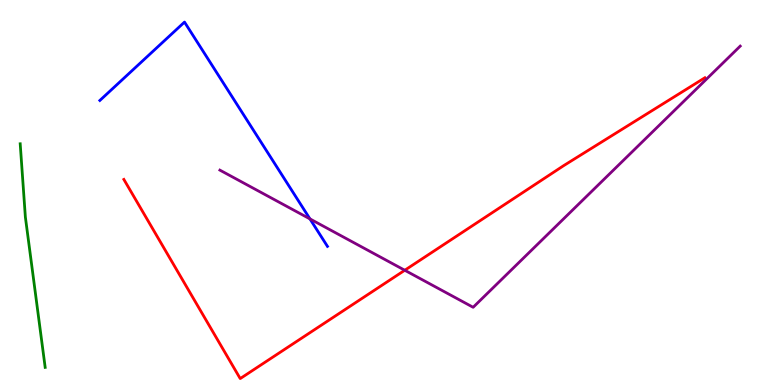[{'lines': ['blue', 'red'], 'intersections': []}, {'lines': ['green', 'red'], 'intersections': []}, {'lines': ['purple', 'red'], 'intersections': [{'x': 5.22, 'y': 2.98}]}, {'lines': ['blue', 'green'], 'intersections': []}, {'lines': ['blue', 'purple'], 'intersections': [{'x': 4.0, 'y': 4.31}]}, {'lines': ['green', 'purple'], 'intersections': []}]